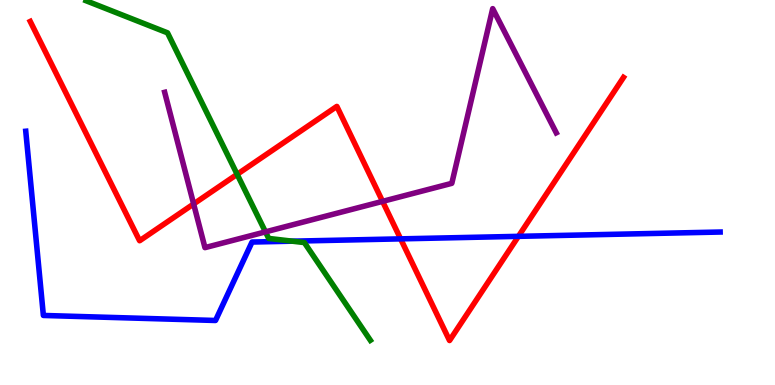[{'lines': ['blue', 'red'], 'intersections': [{'x': 5.17, 'y': 3.8}, {'x': 6.69, 'y': 3.86}]}, {'lines': ['green', 'red'], 'intersections': [{'x': 3.06, 'y': 5.47}]}, {'lines': ['purple', 'red'], 'intersections': [{'x': 2.5, 'y': 4.7}, {'x': 4.94, 'y': 4.77}]}, {'lines': ['blue', 'green'], 'intersections': [{'x': 3.77, 'y': 3.74}]}, {'lines': ['blue', 'purple'], 'intersections': []}, {'lines': ['green', 'purple'], 'intersections': [{'x': 3.43, 'y': 3.98}]}]